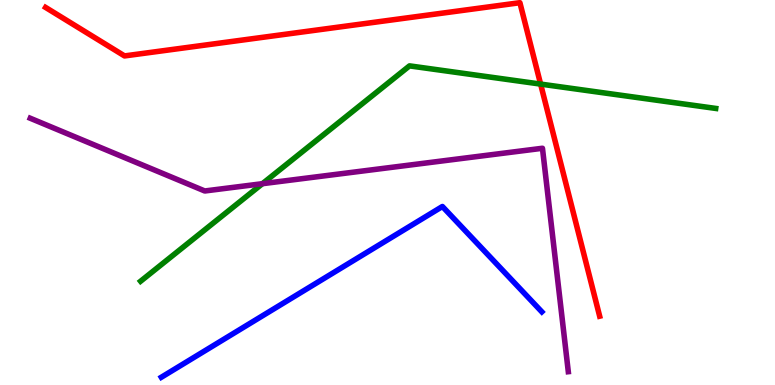[{'lines': ['blue', 'red'], 'intersections': []}, {'lines': ['green', 'red'], 'intersections': [{'x': 6.98, 'y': 7.82}]}, {'lines': ['purple', 'red'], 'intersections': []}, {'lines': ['blue', 'green'], 'intersections': []}, {'lines': ['blue', 'purple'], 'intersections': []}, {'lines': ['green', 'purple'], 'intersections': [{'x': 3.39, 'y': 5.23}]}]